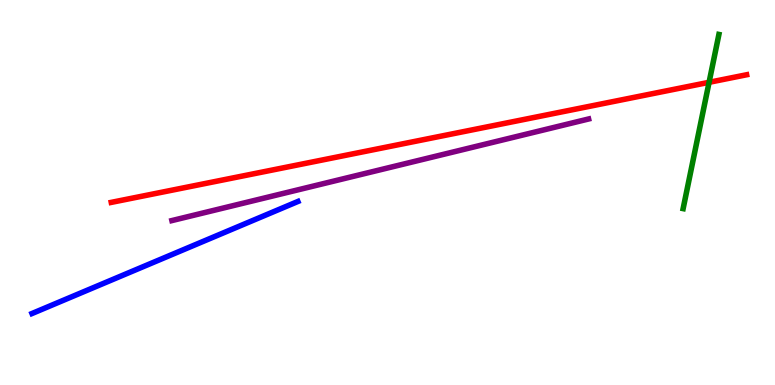[{'lines': ['blue', 'red'], 'intersections': []}, {'lines': ['green', 'red'], 'intersections': [{'x': 9.15, 'y': 7.86}]}, {'lines': ['purple', 'red'], 'intersections': []}, {'lines': ['blue', 'green'], 'intersections': []}, {'lines': ['blue', 'purple'], 'intersections': []}, {'lines': ['green', 'purple'], 'intersections': []}]